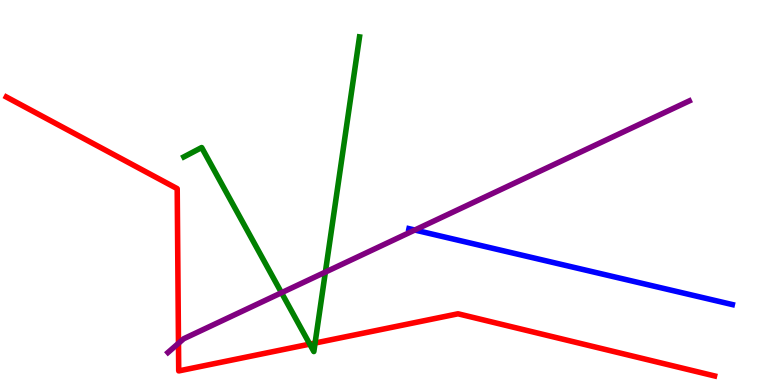[{'lines': ['blue', 'red'], 'intersections': []}, {'lines': ['green', 'red'], 'intersections': [{'x': 4.0, 'y': 1.06}, {'x': 4.07, 'y': 1.09}]}, {'lines': ['purple', 'red'], 'intersections': [{'x': 2.3, 'y': 1.08}]}, {'lines': ['blue', 'green'], 'intersections': []}, {'lines': ['blue', 'purple'], 'intersections': [{'x': 5.35, 'y': 4.03}]}, {'lines': ['green', 'purple'], 'intersections': [{'x': 3.63, 'y': 2.4}, {'x': 4.2, 'y': 2.93}]}]